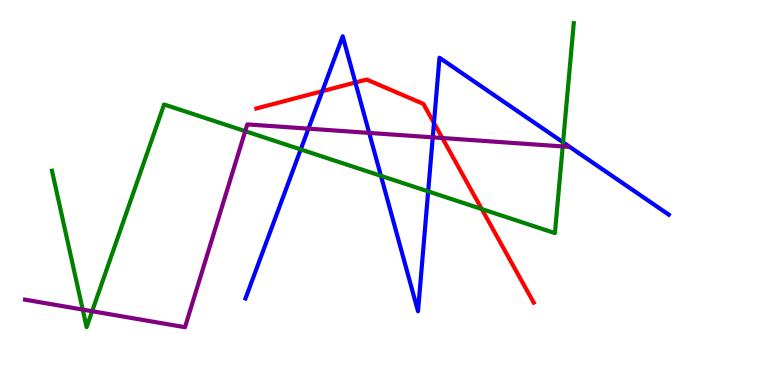[{'lines': ['blue', 'red'], 'intersections': [{'x': 4.16, 'y': 7.63}, {'x': 4.59, 'y': 7.86}, {'x': 5.6, 'y': 6.81}]}, {'lines': ['green', 'red'], 'intersections': [{'x': 6.22, 'y': 4.57}]}, {'lines': ['purple', 'red'], 'intersections': [{'x': 5.71, 'y': 6.42}]}, {'lines': ['blue', 'green'], 'intersections': [{'x': 3.88, 'y': 6.12}, {'x': 4.92, 'y': 5.43}, {'x': 5.52, 'y': 5.03}, {'x': 7.27, 'y': 6.3}]}, {'lines': ['blue', 'purple'], 'intersections': [{'x': 3.98, 'y': 6.66}, {'x': 4.76, 'y': 6.55}, {'x': 5.58, 'y': 6.43}]}, {'lines': ['green', 'purple'], 'intersections': [{'x': 1.07, 'y': 1.96}, {'x': 1.19, 'y': 1.92}, {'x': 3.16, 'y': 6.59}, {'x': 7.26, 'y': 6.2}]}]